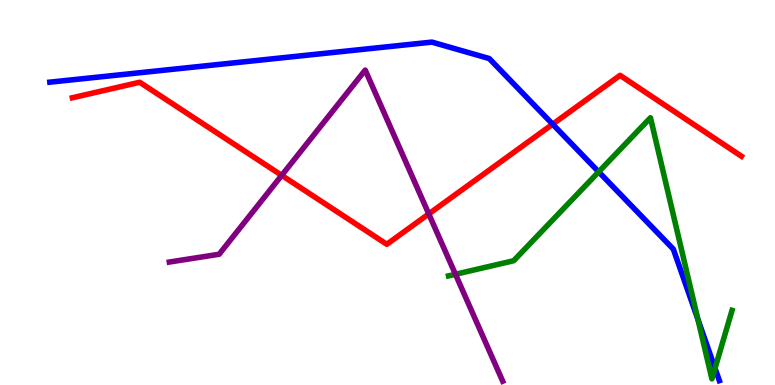[{'lines': ['blue', 'red'], 'intersections': [{'x': 7.13, 'y': 6.77}]}, {'lines': ['green', 'red'], 'intersections': []}, {'lines': ['purple', 'red'], 'intersections': [{'x': 3.64, 'y': 5.45}, {'x': 5.53, 'y': 4.44}]}, {'lines': ['blue', 'green'], 'intersections': [{'x': 7.72, 'y': 5.54}, {'x': 9.01, 'y': 1.7}, {'x': 9.23, 'y': 0.435}]}, {'lines': ['blue', 'purple'], 'intersections': []}, {'lines': ['green', 'purple'], 'intersections': [{'x': 5.88, 'y': 2.88}]}]